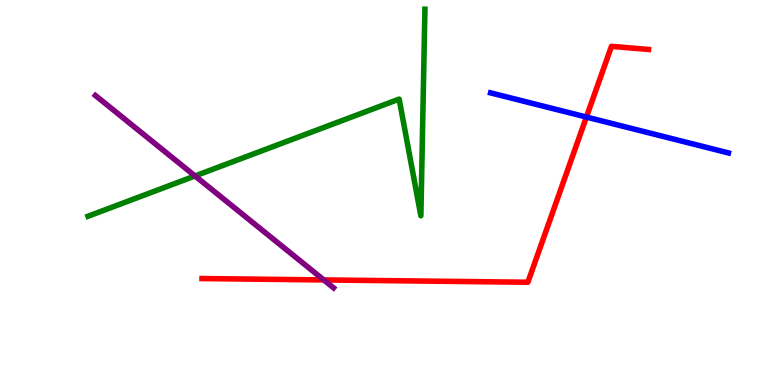[{'lines': ['blue', 'red'], 'intersections': [{'x': 7.57, 'y': 6.96}]}, {'lines': ['green', 'red'], 'intersections': []}, {'lines': ['purple', 'red'], 'intersections': [{'x': 4.18, 'y': 2.73}]}, {'lines': ['blue', 'green'], 'intersections': []}, {'lines': ['blue', 'purple'], 'intersections': []}, {'lines': ['green', 'purple'], 'intersections': [{'x': 2.52, 'y': 5.43}]}]